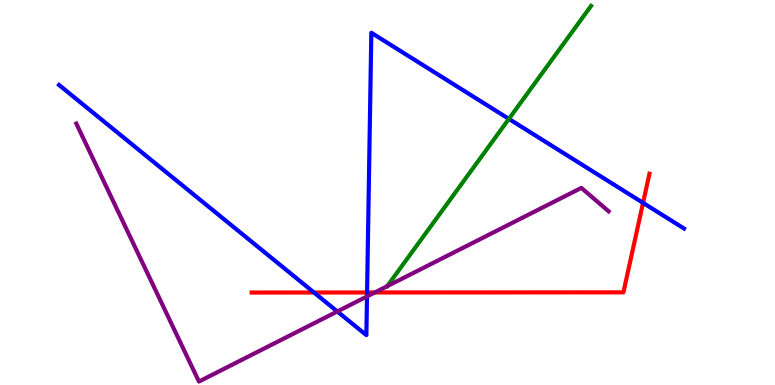[{'lines': ['blue', 'red'], 'intersections': [{'x': 4.05, 'y': 2.4}, {'x': 4.74, 'y': 2.4}, {'x': 8.3, 'y': 4.73}]}, {'lines': ['green', 'red'], 'intersections': []}, {'lines': ['purple', 'red'], 'intersections': [{'x': 4.84, 'y': 2.4}]}, {'lines': ['blue', 'green'], 'intersections': [{'x': 6.57, 'y': 6.91}]}, {'lines': ['blue', 'purple'], 'intersections': [{'x': 4.35, 'y': 1.91}, {'x': 4.74, 'y': 2.3}]}, {'lines': ['green', 'purple'], 'intersections': []}]